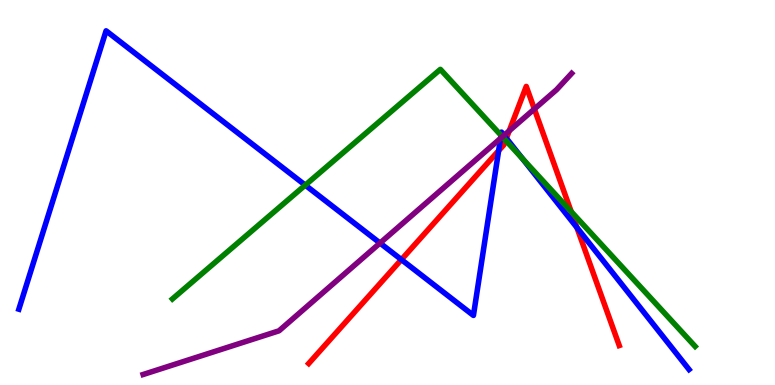[{'lines': ['blue', 'red'], 'intersections': [{'x': 5.18, 'y': 3.26}, {'x': 6.43, 'y': 6.09}, {'x': 6.53, 'y': 6.41}, {'x': 7.44, 'y': 4.09}]}, {'lines': ['green', 'red'], 'intersections': [{'x': 6.52, 'y': 6.36}, {'x': 7.37, 'y': 4.5}]}, {'lines': ['purple', 'red'], 'intersections': [{'x': 6.57, 'y': 6.6}, {'x': 6.89, 'y': 7.17}]}, {'lines': ['blue', 'green'], 'intersections': [{'x': 3.94, 'y': 5.19}, {'x': 6.46, 'y': 6.49}, {'x': 6.74, 'y': 5.88}]}, {'lines': ['blue', 'purple'], 'intersections': [{'x': 4.9, 'y': 3.69}, {'x': 6.46, 'y': 6.41}, {'x': 6.5, 'y': 6.49}]}, {'lines': ['green', 'purple'], 'intersections': [{'x': 6.48, 'y': 6.45}]}]